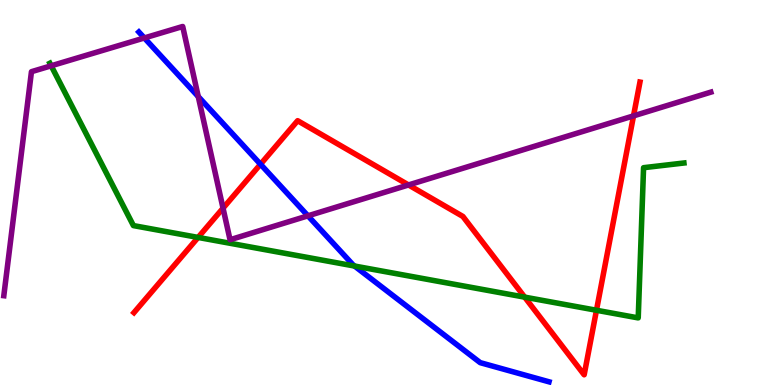[{'lines': ['blue', 'red'], 'intersections': [{'x': 3.36, 'y': 5.73}]}, {'lines': ['green', 'red'], 'intersections': [{'x': 2.56, 'y': 3.83}, {'x': 6.77, 'y': 2.28}, {'x': 7.7, 'y': 1.94}]}, {'lines': ['purple', 'red'], 'intersections': [{'x': 2.88, 'y': 4.59}, {'x': 5.27, 'y': 5.2}, {'x': 8.17, 'y': 6.99}]}, {'lines': ['blue', 'green'], 'intersections': [{'x': 4.57, 'y': 3.09}]}, {'lines': ['blue', 'purple'], 'intersections': [{'x': 1.86, 'y': 9.01}, {'x': 2.56, 'y': 7.49}, {'x': 3.97, 'y': 4.39}]}, {'lines': ['green', 'purple'], 'intersections': [{'x': 0.66, 'y': 8.29}]}]